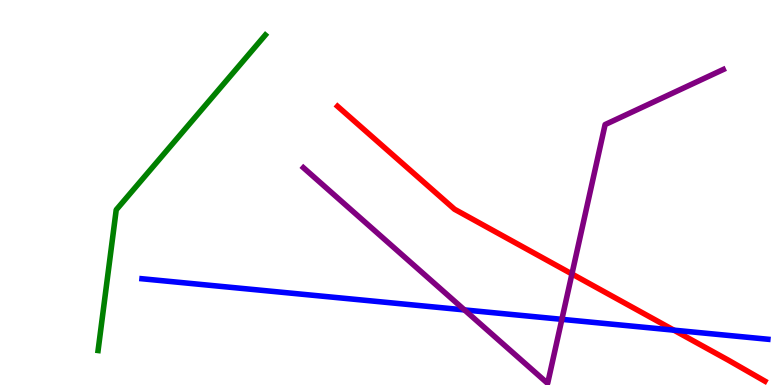[{'lines': ['blue', 'red'], 'intersections': [{'x': 8.7, 'y': 1.42}]}, {'lines': ['green', 'red'], 'intersections': []}, {'lines': ['purple', 'red'], 'intersections': [{'x': 7.38, 'y': 2.88}]}, {'lines': ['blue', 'green'], 'intersections': []}, {'lines': ['blue', 'purple'], 'intersections': [{'x': 5.99, 'y': 1.95}, {'x': 7.25, 'y': 1.71}]}, {'lines': ['green', 'purple'], 'intersections': []}]